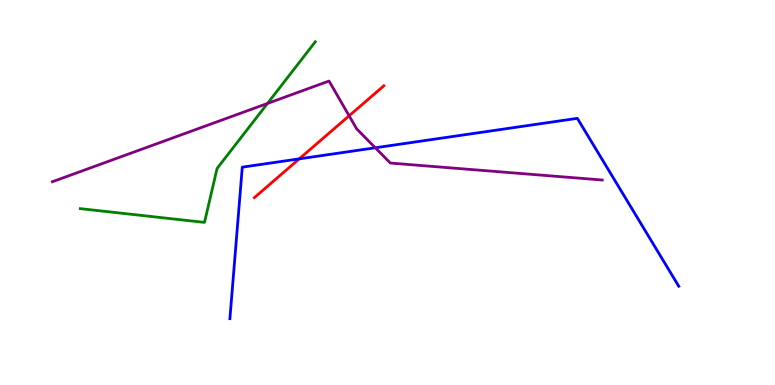[{'lines': ['blue', 'red'], 'intersections': [{'x': 3.86, 'y': 5.87}]}, {'lines': ['green', 'red'], 'intersections': []}, {'lines': ['purple', 'red'], 'intersections': [{'x': 4.5, 'y': 6.99}]}, {'lines': ['blue', 'green'], 'intersections': []}, {'lines': ['blue', 'purple'], 'intersections': [{'x': 4.84, 'y': 6.16}]}, {'lines': ['green', 'purple'], 'intersections': [{'x': 3.45, 'y': 7.31}]}]